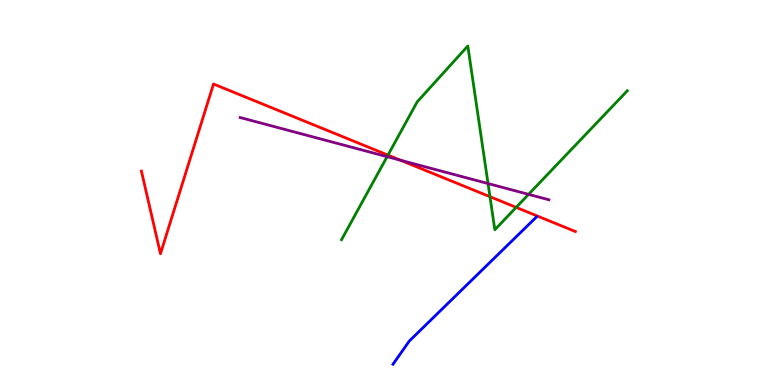[{'lines': ['blue', 'red'], 'intersections': []}, {'lines': ['green', 'red'], 'intersections': [{'x': 5.01, 'y': 5.97}, {'x': 6.32, 'y': 4.89}, {'x': 6.66, 'y': 4.61}]}, {'lines': ['purple', 'red'], 'intersections': [{'x': 5.17, 'y': 5.84}]}, {'lines': ['blue', 'green'], 'intersections': []}, {'lines': ['blue', 'purple'], 'intersections': []}, {'lines': ['green', 'purple'], 'intersections': [{'x': 4.99, 'y': 5.93}, {'x': 6.3, 'y': 5.23}, {'x': 6.82, 'y': 4.95}]}]